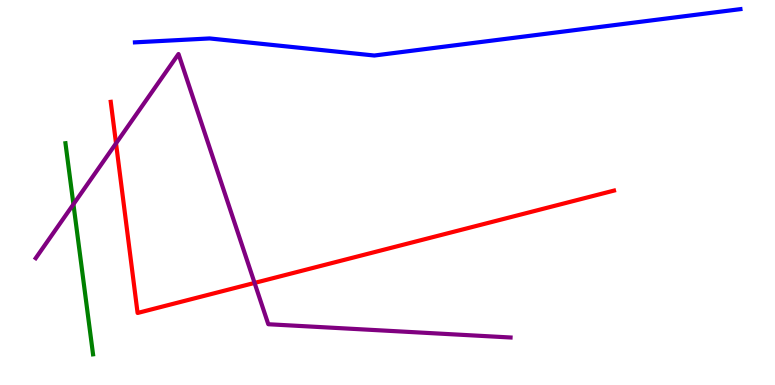[{'lines': ['blue', 'red'], 'intersections': []}, {'lines': ['green', 'red'], 'intersections': []}, {'lines': ['purple', 'red'], 'intersections': [{'x': 1.5, 'y': 6.28}, {'x': 3.28, 'y': 2.65}]}, {'lines': ['blue', 'green'], 'intersections': []}, {'lines': ['blue', 'purple'], 'intersections': []}, {'lines': ['green', 'purple'], 'intersections': [{'x': 0.948, 'y': 4.69}]}]